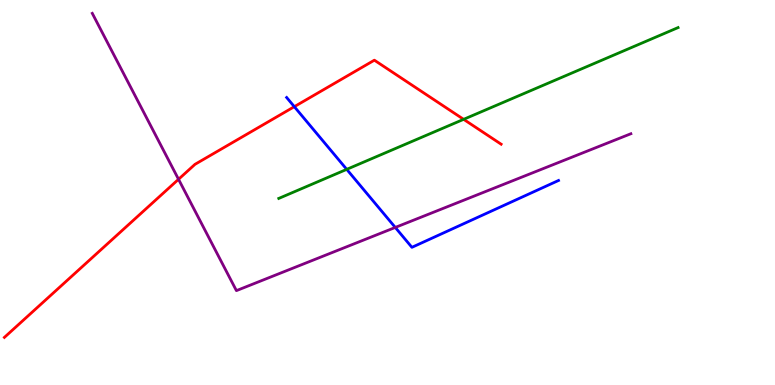[{'lines': ['blue', 'red'], 'intersections': [{'x': 3.8, 'y': 7.23}]}, {'lines': ['green', 'red'], 'intersections': [{'x': 5.98, 'y': 6.9}]}, {'lines': ['purple', 'red'], 'intersections': [{'x': 2.3, 'y': 5.34}]}, {'lines': ['blue', 'green'], 'intersections': [{'x': 4.47, 'y': 5.6}]}, {'lines': ['blue', 'purple'], 'intersections': [{'x': 5.1, 'y': 4.09}]}, {'lines': ['green', 'purple'], 'intersections': []}]